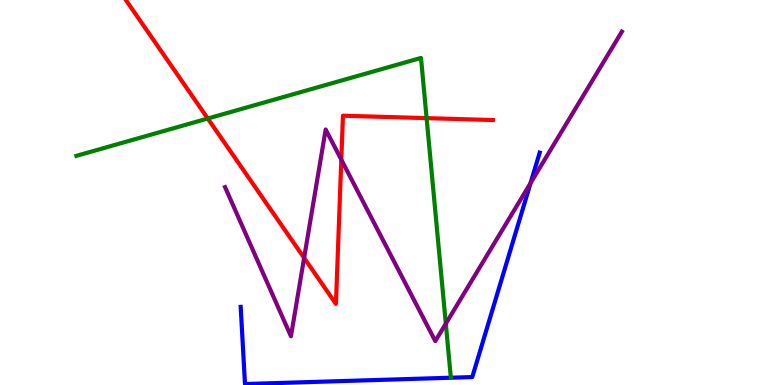[{'lines': ['blue', 'red'], 'intersections': []}, {'lines': ['green', 'red'], 'intersections': [{'x': 2.68, 'y': 6.92}, {'x': 5.5, 'y': 6.93}]}, {'lines': ['purple', 'red'], 'intersections': [{'x': 3.92, 'y': 3.3}, {'x': 4.4, 'y': 5.85}]}, {'lines': ['blue', 'green'], 'intersections': []}, {'lines': ['blue', 'purple'], 'intersections': [{'x': 6.85, 'y': 5.24}]}, {'lines': ['green', 'purple'], 'intersections': [{'x': 5.75, 'y': 1.59}]}]